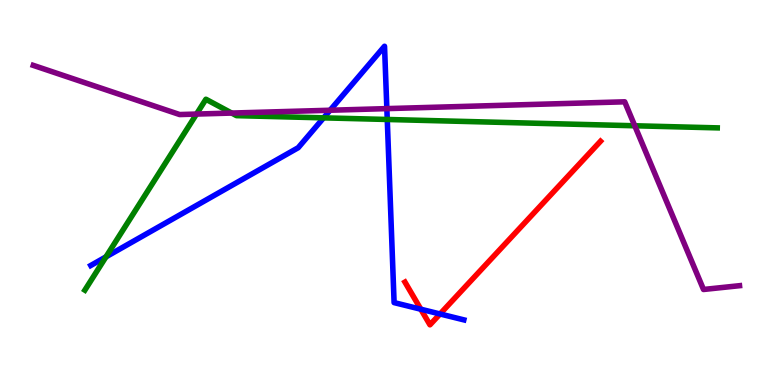[{'lines': ['blue', 'red'], 'intersections': [{'x': 5.43, 'y': 1.97}, {'x': 5.68, 'y': 1.84}]}, {'lines': ['green', 'red'], 'intersections': []}, {'lines': ['purple', 'red'], 'intersections': []}, {'lines': ['blue', 'green'], 'intersections': [{'x': 1.37, 'y': 3.33}, {'x': 4.18, 'y': 6.94}, {'x': 5.0, 'y': 6.9}]}, {'lines': ['blue', 'purple'], 'intersections': [{'x': 4.26, 'y': 7.14}, {'x': 4.99, 'y': 7.18}]}, {'lines': ['green', 'purple'], 'intersections': [{'x': 2.54, 'y': 7.04}, {'x': 2.99, 'y': 7.06}, {'x': 8.19, 'y': 6.73}]}]